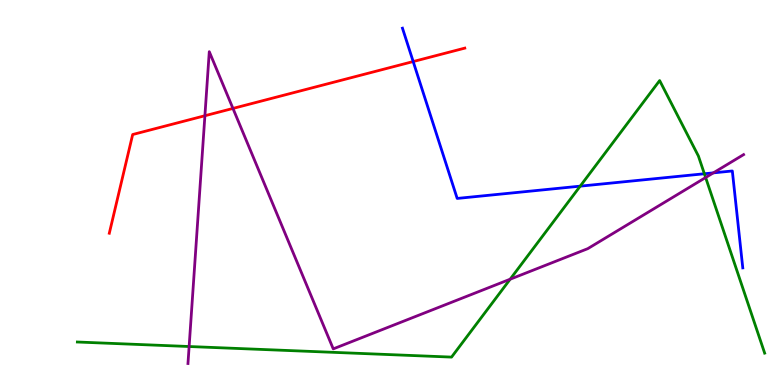[{'lines': ['blue', 'red'], 'intersections': [{'x': 5.33, 'y': 8.4}]}, {'lines': ['green', 'red'], 'intersections': []}, {'lines': ['purple', 'red'], 'intersections': [{'x': 2.64, 'y': 6.99}, {'x': 3.01, 'y': 7.18}]}, {'lines': ['blue', 'green'], 'intersections': [{'x': 7.49, 'y': 5.16}, {'x': 9.09, 'y': 5.49}]}, {'lines': ['blue', 'purple'], 'intersections': [{'x': 9.2, 'y': 5.51}]}, {'lines': ['green', 'purple'], 'intersections': [{'x': 2.44, 'y': 1.0}, {'x': 6.58, 'y': 2.75}, {'x': 9.1, 'y': 5.39}]}]